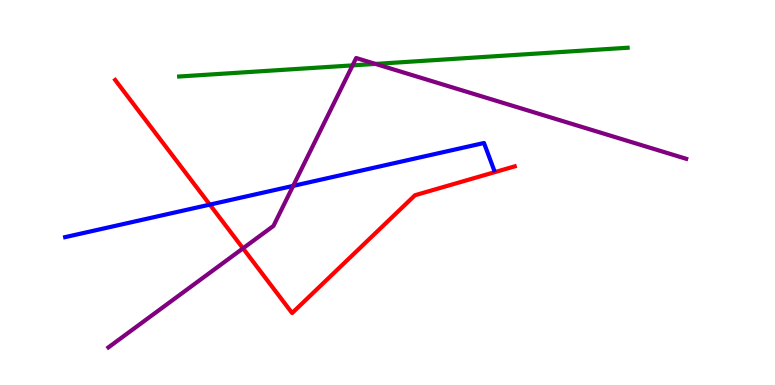[{'lines': ['blue', 'red'], 'intersections': [{'x': 2.71, 'y': 4.69}]}, {'lines': ['green', 'red'], 'intersections': []}, {'lines': ['purple', 'red'], 'intersections': [{'x': 3.14, 'y': 3.55}]}, {'lines': ['blue', 'green'], 'intersections': []}, {'lines': ['blue', 'purple'], 'intersections': [{'x': 3.78, 'y': 5.17}]}, {'lines': ['green', 'purple'], 'intersections': [{'x': 4.55, 'y': 8.3}, {'x': 4.84, 'y': 8.34}]}]